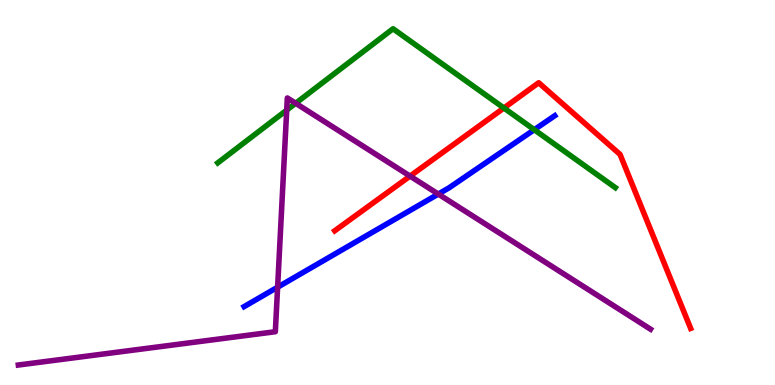[{'lines': ['blue', 'red'], 'intersections': []}, {'lines': ['green', 'red'], 'intersections': [{'x': 6.5, 'y': 7.19}]}, {'lines': ['purple', 'red'], 'intersections': [{'x': 5.29, 'y': 5.43}]}, {'lines': ['blue', 'green'], 'intersections': [{'x': 6.89, 'y': 6.63}]}, {'lines': ['blue', 'purple'], 'intersections': [{'x': 3.58, 'y': 2.54}, {'x': 5.66, 'y': 4.96}]}, {'lines': ['green', 'purple'], 'intersections': [{'x': 3.7, 'y': 7.14}, {'x': 3.82, 'y': 7.32}]}]